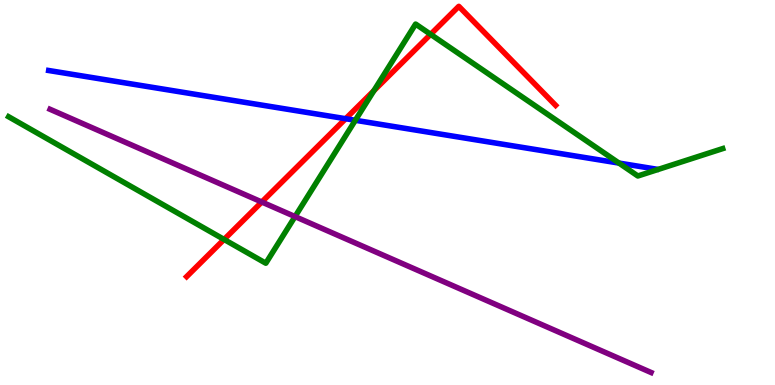[{'lines': ['blue', 'red'], 'intersections': [{'x': 4.46, 'y': 6.92}]}, {'lines': ['green', 'red'], 'intersections': [{'x': 2.89, 'y': 3.78}, {'x': 4.82, 'y': 7.64}, {'x': 5.56, 'y': 9.11}]}, {'lines': ['purple', 'red'], 'intersections': [{'x': 3.38, 'y': 4.75}]}, {'lines': ['blue', 'green'], 'intersections': [{'x': 4.59, 'y': 6.88}, {'x': 7.99, 'y': 5.76}]}, {'lines': ['blue', 'purple'], 'intersections': []}, {'lines': ['green', 'purple'], 'intersections': [{'x': 3.81, 'y': 4.37}]}]